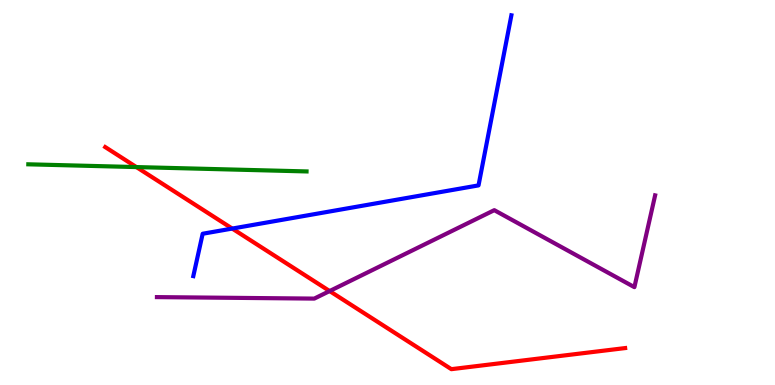[{'lines': ['blue', 'red'], 'intersections': [{'x': 3.0, 'y': 4.06}]}, {'lines': ['green', 'red'], 'intersections': [{'x': 1.76, 'y': 5.66}]}, {'lines': ['purple', 'red'], 'intersections': [{'x': 4.25, 'y': 2.44}]}, {'lines': ['blue', 'green'], 'intersections': []}, {'lines': ['blue', 'purple'], 'intersections': []}, {'lines': ['green', 'purple'], 'intersections': []}]